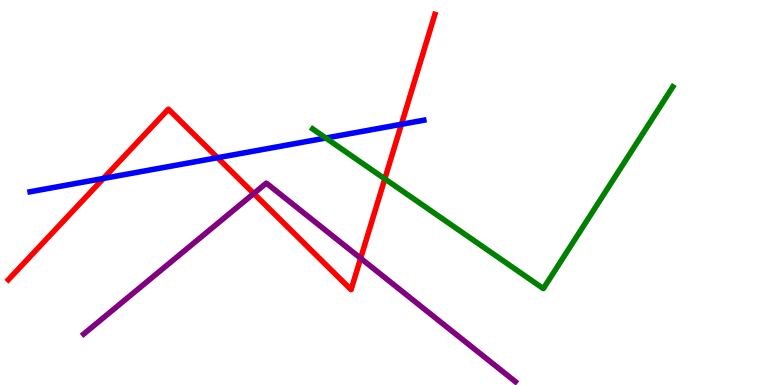[{'lines': ['blue', 'red'], 'intersections': [{'x': 1.33, 'y': 5.37}, {'x': 2.81, 'y': 5.9}, {'x': 5.18, 'y': 6.77}]}, {'lines': ['green', 'red'], 'intersections': [{'x': 4.97, 'y': 5.35}]}, {'lines': ['purple', 'red'], 'intersections': [{'x': 3.27, 'y': 4.97}, {'x': 4.65, 'y': 3.29}]}, {'lines': ['blue', 'green'], 'intersections': [{'x': 4.2, 'y': 6.41}]}, {'lines': ['blue', 'purple'], 'intersections': []}, {'lines': ['green', 'purple'], 'intersections': []}]